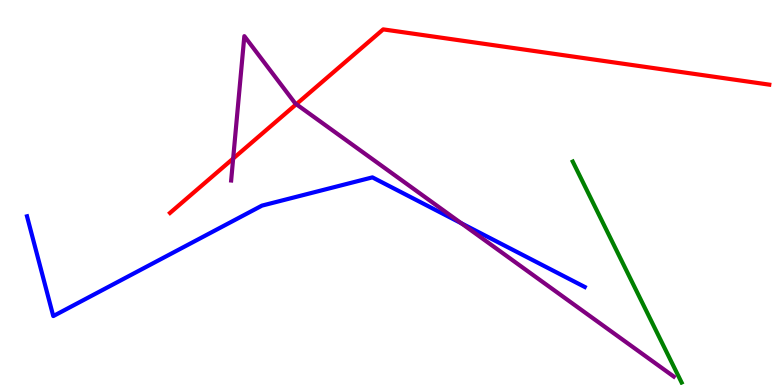[{'lines': ['blue', 'red'], 'intersections': []}, {'lines': ['green', 'red'], 'intersections': []}, {'lines': ['purple', 'red'], 'intersections': [{'x': 3.01, 'y': 5.88}, {'x': 3.82, 'y': 7.29}]}, {'lines': ['blue', 'green'], 'intersections': []}, {'lines': ['blue', 'purple'], 'intersections': [{'x': 5.95, 'y': 4.2}]}, {'lines': ['green', 'purple'], 'intersections': []}]